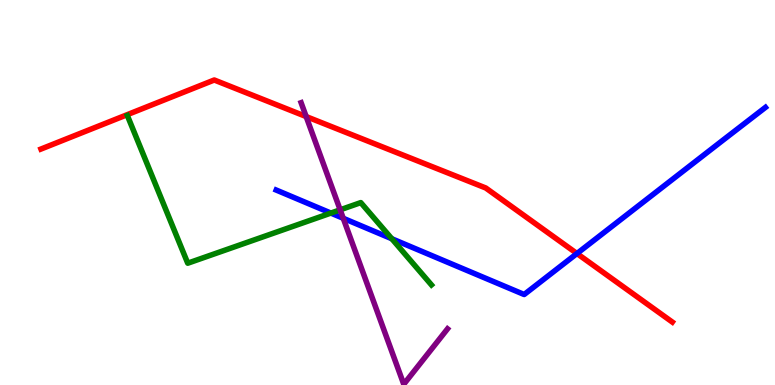[{'lines': ['blue', 'red'], 'intersections': [{'x': 7.44, 'y': 3.41}]}, {'lines': ['green', 'red'], 'intersections': []}, {'lines': ['purple', 'red'], 'intersections': [{'x': 3.95, 'y': 6.97}]}, {'lines': ['blue', 'green'], 'intersections': [{'x': 4.27, 'y': 4.47}, {'x': 5.06, 'y': 3.8}]}, {'lines': ['blue', 'purple'], 'intersections': [{'x': 4.43, 'y': 4.33}]}, {'lines': ['green', 'purple'], 'intersections': [{'x': 4.39, 'y': 4.55}]}]